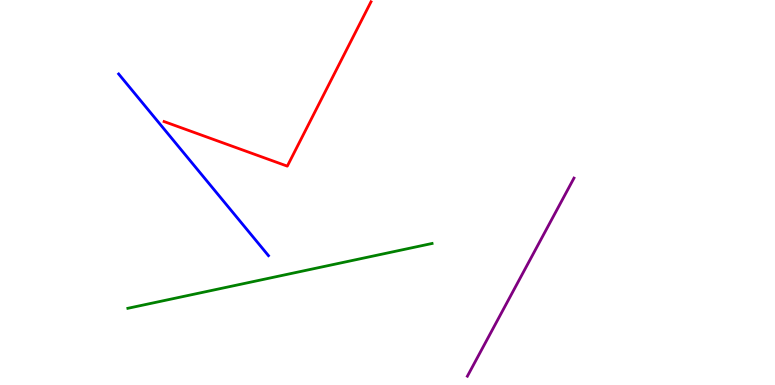[{'lines': ['blue', 'red'], 'intersections': []}, {'lines': ['green', 'red'], 'intersections': []}, {'lines': ['purple', 'red'], 'intersections': []}, {'lines': ['blue', 'green'], 'intersections': []}, {'lines': ['blue', 'purple'], 'intersections': []}, {'lines': ['green', 'purple'], 'intersections': []}]